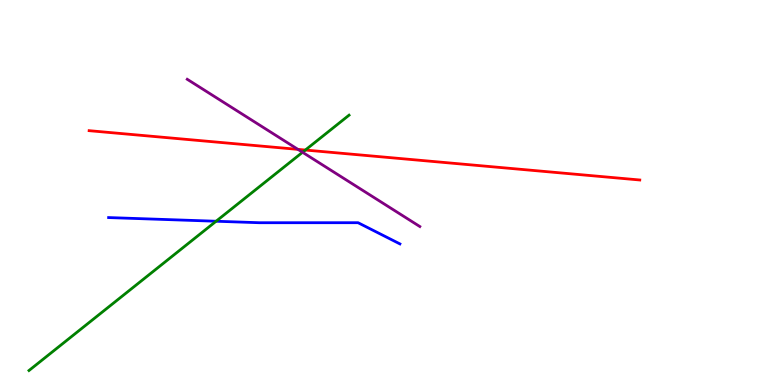[{'lines': ['blue', 'red'], 'intersections': []}, {'lines': ['green', 'red'], 'intersections': [{'x': 3.94, 'y': 6.1}]}, {'lines': ['purple', 'red'], 'intersections': [{'x': 3.84, 'y': 6.12}]}, {'lines': ['blue', 'green'], 'intersections': [{'x': 2.79, 'y': 4.25}]}, {'lines': ['blue', 'purple'], 'intersections': []}, {'lines': ['green', 'purple'], 'intersections': [{'x': 3.9, 'y': 6.04}]}]